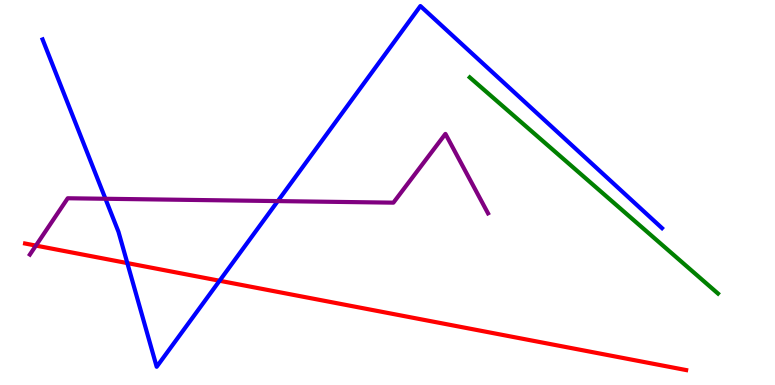[{'lines': ['blue', 'red'], 'intersections': [{'x': 1.64, 'y': 3.17}, {'x': 2.83, 'y': 2.71}]}, {'lines': ['green', 'red'], 'intersections': []}, {'lines': ['purple', 'red'], 'intersections': [{'x': 0.463, 'y': 3.62}]}, {'lines': ['blue', 'green'], 'intersections': []}, {'lines': ['blue', 'purple'], 'intersections': [{'x': 1.36, 'y': 4.84}, {'x': 3.58, 'y': 4.78}]}, {'lines': ['green', 'purple'], 'intersections': []}]